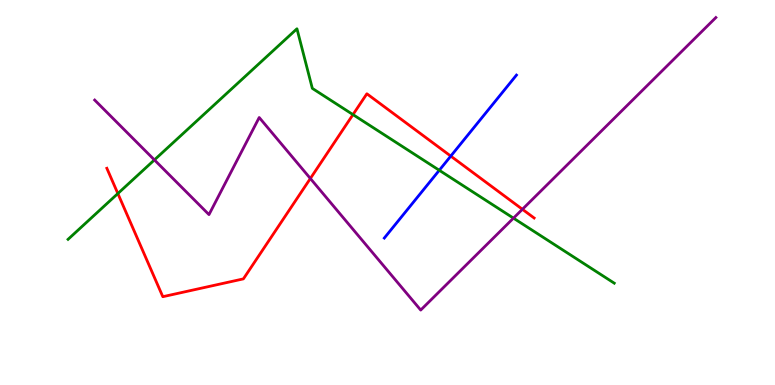[{'lines': ['blue', 'red'], 'intersections': [{'x': 5.82, 'y': 5.95}]}, {'lines': ['green', 'red'], 'intersections': [{'x': 1.52, 'y': 4.97}, {'x': 4.55, 'y': 7.02}]}, {'lines': ['purple', 'red'], 'intersections': [{'x': 4.0, 'y': 5.36}, {'x': 6.74, 'y': 4.56}]}, {'lines': ['blue', 'green'], 'intersections': [{'x': 5.67, 'y': 5.58}]}, {'lines': ['blue', 'purple'], 'intersections': []}, {'lines': ['green', 'purple'], 'intersections': [{'x': 1.99, 'y': 5.85}, {'x': 6.63, 'y': 4.33}]}]